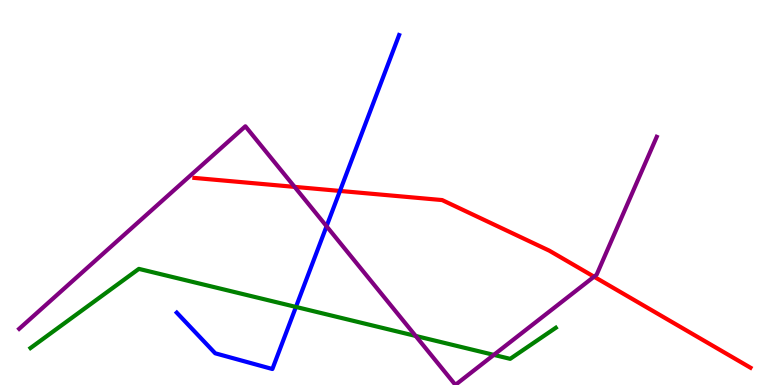[{'lines': ['blue', 'red'], 'intersections': [{'x': 4.39, 'y': 5.04}]}, {'lines': ['green', 'red'], 'intersections': []}, {'lines': ['purple', 'red'], 'intersections': [{'x': 3.8, 'y': 5.15}, {'x': 7.67, 'y': 2.81}]}, {'lines': ['blue', 'green'], 'intersections': [{'x': 3.82, 'y': 2.03}]}, {'lines': ['blue', 'purple'], 'intersections': [{'x': 4.21, 'y': 4.12}]}, {'lines': ['green', 'purple'], 'intersections': [{'x': 5.36, 'y': 1.27}, {'x': 6.37, 'y': 0.782}]}]